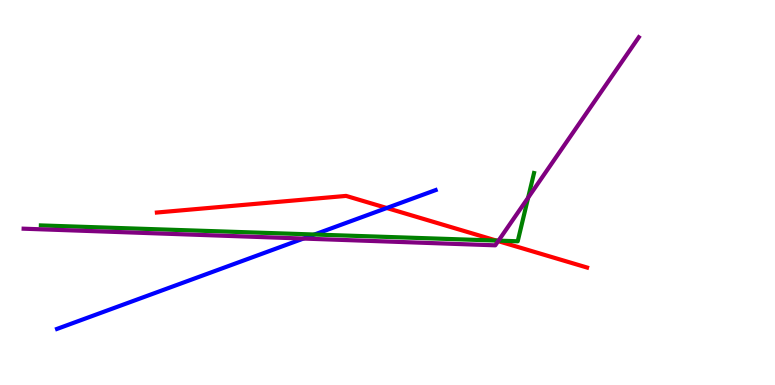[{'lines': ['blue', 'red'], 'intersections': [{'x': 4.99, 'y': 4.6}]}, {'lines': ['green', 'red'], 'intersections': [{'x': 6.4, 'y': 3.75}]}, {'lines': ['purple', 'red'], 'intersections': [{'x': 6.43, 'y': 3.74}]}, {'lines': ['blue', 'green'], 'intersections': [{'x': 4.06, 'y': 3.91}]}, {'lines': ['blue', 'purple'], 'intersections': [{'x': 3.92, 'y': 3.8}]}, {'lines': ['green', 'purple'], 'intersections': [{'x': 6.43, 'y': 3.75}, {'x': 6.81, 'y': 4.86}]}]